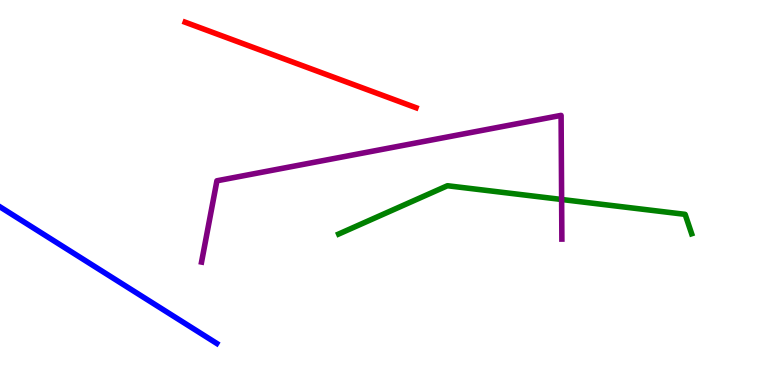[{'lines': ['blue', 'red'], 'intersections': []}, {'lines': ['green', 'red'], 'intersections': []}, {'lines': ['purple', 'red'], 'intersections': []}, {'lines': ['blue', 'green'], 'intersections': []}, {'lines': ['blue', 'purple'], 'intersections': []}, {'lines': ['green', 'purple'], 'intersections': [{'x': 7.25, 'y': 4.82}]}]